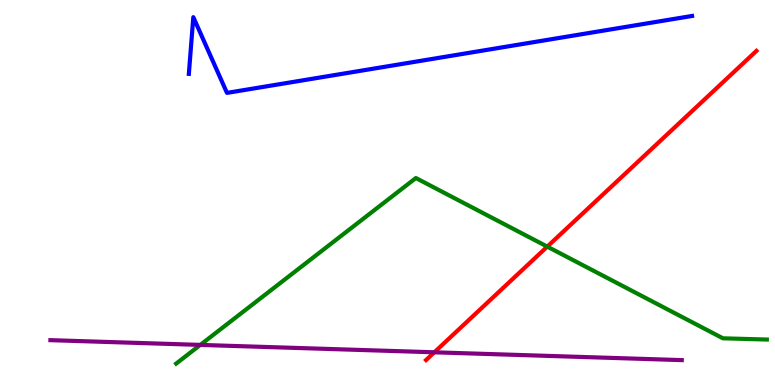[{'lines': ['blue', 'red'], 'intersections': []}, {'lines': ['green', 'red'], 'intersections': [{'x': 7.06, 'y': 3.59}]}, {'lines': ['purple', 'red'], 'intersections': [{'x': 5.6, 'y': 0.849}]}, {'lines': ['blue', 'green'], 'intersections': []}, {'lines': ['blue', 'purple'], 'intersections': []}, {'lines': ['green', 'purple'], 'intersections': [{'x': 2.58, 'y': 1.04}]}]